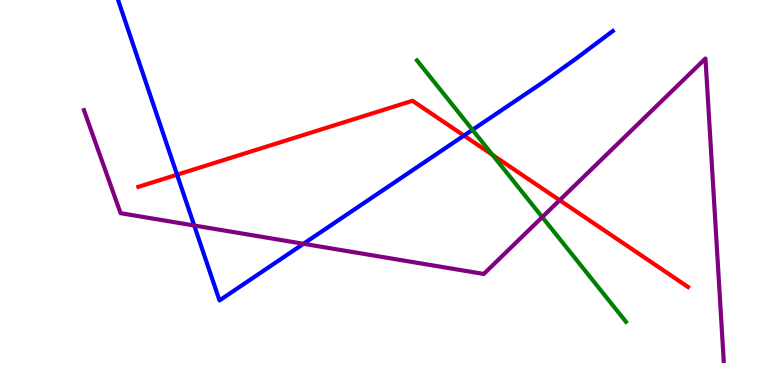[{'lines': ['blue', 'red'], 'intersections': [{'x': 2.28, 'y': 5.46}, {'x': 5.99, 'y': 6.48}]}, {'lines': ['green', 'red'], 'intersections': [{'x': 6.35, 'y': 5.98}]}, {'lines': ['purple', 'red'], 'intersections': [{'x': 7.22, 'y': 4.8}]}, {'lines': ['blue', 'green'], 'intersections': [{'x': 6.1, 'y': 6.63}]}, {'lines': ['blue', 'purple'], 'intersections': [{'x': 2.51, 'y': 4.14}, {'x': 3.92, 'y': 3.67}]}, {'lines': ['green', 'purple'], 'intersections': [{'x': 7.0, 'y': 4.36}]}]